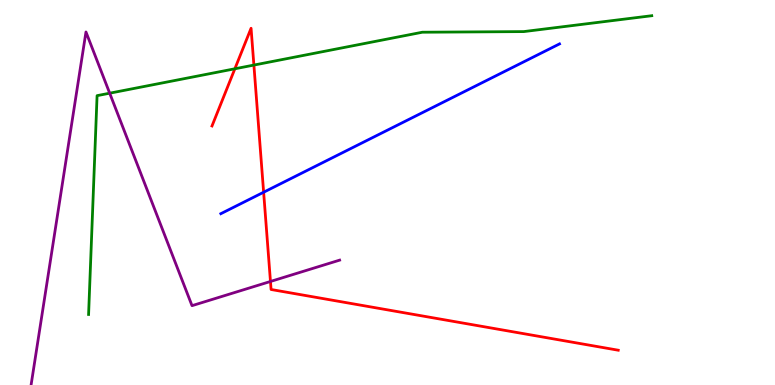[{'lines': ['blue', 'red'], 'intersections': [{'x': 3.4, 'y': 5.01}]}, {'lines': ['green', 'red'], 'intersections': [{'x': 3.03, 'y': 8.21}, {'x': 3.28, 'y': 8.31}]}, {'lines': ['purple', 'red'], 'intersections': [{'x': 3.49, 'y': 2.69}]}, {'lines': ['blue', 'green'], 'intersections': []}, {'lines': ['blue', 'purple'], 'intersections': []}, {'lines': ['green', 'purple'], 'intersections': [{'x': 1.42, 'y': 7.58}]}]